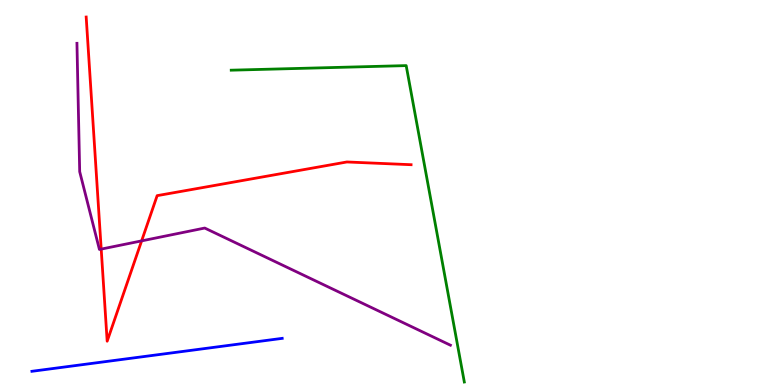[{'lines': ['blue', 'red'], 'intersections': []}, {'lines': ['green', 'red'], 'intersections': []}, {'lines': ['purple', 'red'], 'intersections': [{'x': 1.31, 'y': 3.53}, {'x': 1.83, 'y': 3.74}]}, {'lines': ['blue', 'green'], 'intersections': []}, {'lines': ['blue', 'purple'], 'intersections': []}, {'lines': ['green', 'purple'], 'intersections': []}]